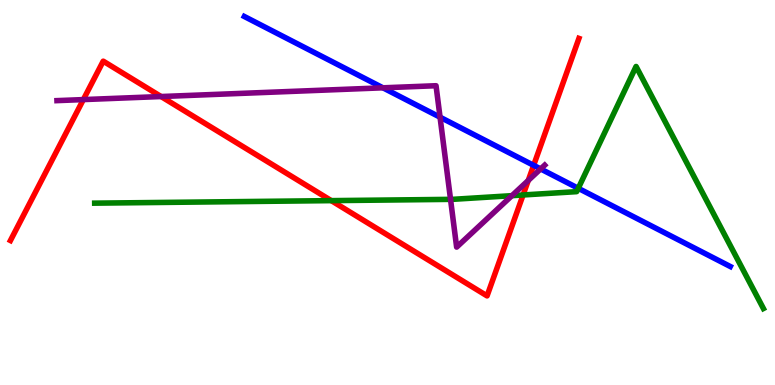[{'lines': ['blue', 'red'], 'intersections': [{'x': 6.89, 'y': 5.71}]}, {'lines': ['green', 'red'], 'intersections': [{'x': 4.27, 'y': 4.79}, {'x': 6.75, 'y': 4.94}]}, {'lines': ['purple', 'red'], 'intersections': [{'x': 1.08, 'y': 7.41}, {'x': 2.08, 'y': 7.49}, {'x': 6.82, 'y': 5.31}]}, {'lines': ['blue', 'green'], 'intersections': [{'x': 7.46, 'y': 5.11}]}, {'lines': ['blue', 'purple'], 'intersections': [{'x': 4.94, 'y': 7.72}, {'x': 5.68, 'y': 6.96}, {'x': 6.98, 'y': 5.61}]}, {'lines': ['green', 'purple'], 'intersections': [{'x': 5.81, 'y': 4.82}, {'x': 6.61, 'y': 4.92}]}]